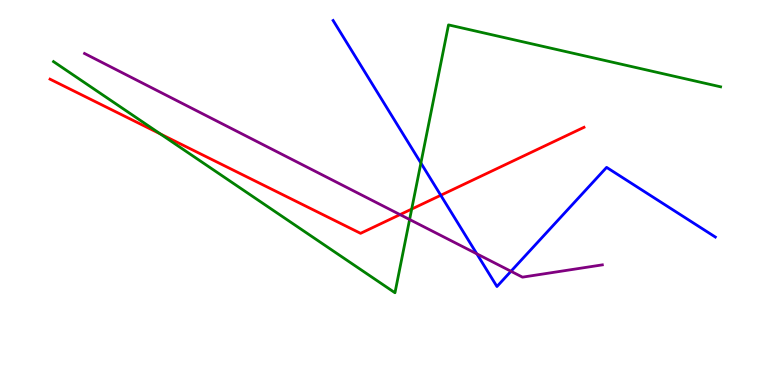[{'lines': ['blue', 'red'], 'intersections': [{'x': 5.69, 'y': 4.93}]}, {'lines': ['green', 'red'], 'intersections': [{'x': 2.07, 'y': 6.52}, {'x': 5.31, 'y': 4.57}]}, {'lines': ['purple', 'red'], 'intersections': [{'x': 5.16, 'y': 4.43}]}, {'lines': ['blue', 'green'], 'intersections': [{'x': 5.43, 'y': 5.77}]}, {'lines': ['blue', 'purple'], 'intersections': [{'x': 6.15, 'y': 3.41}, {'x': 6.59, 'y': 2.95}]}, {'lines': ['green', 'purple'], 'intersections': [{'x': 5.29, 'y': 4.3}]}]